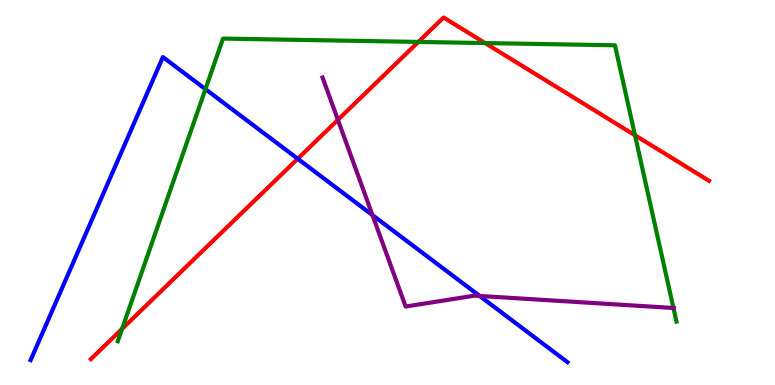[{'lines': ['blue', 'red'], 'intersections': [{'x': 3.84, 'y': 5.88}]}, {'lines': ['green', 'red'], 'intersections': [{'x': 1.57, 'y': 1.46}, {'x': 5.4, 'y': 8.91}, {'x': 6.26, 'y': 8.88}, {'x': 8.19, 'y': 6.49}]}, {'lines': ['purple', 'red'], 'intersections': [{'x': 4.36, 'y': 6.89}]}, {'lines': ['blue', 'green'], 'intersections': [{'x': 2.65, 'y': 7.68}]}, {'lines': ['blue', 'purple'], 'intersections': [{'x': 4.81, 'y': 4.41}, {'x': 6.19, 'y': 2.31}]}, {'lines': ['green', 'purple'], 'intersections': [{'x': 8.69, 'y': 2.0}]}]